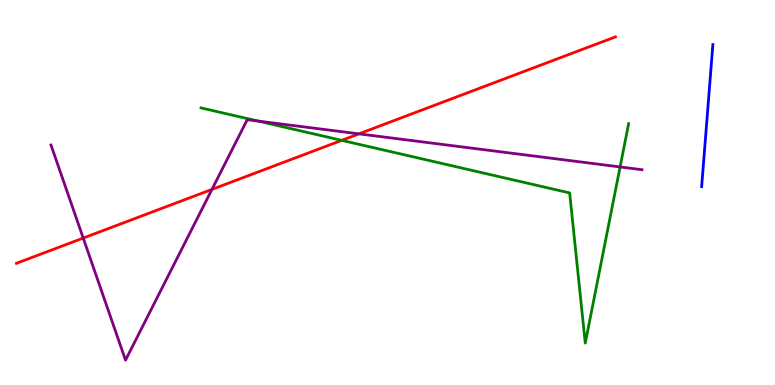[{'lines': ['blue', 'red'], 'intersections': []}, {'lines': ['green', 'red'], 'intersections': [{'x': 4.41, 'y': 6.35}]}, {'lines': ['purple', 'red'], 'intersections': [{'x': 1.07, 'y': 3.82}, {'x': 2.73, 'y': 5.08}, {'x': 4.63, 'y': 6.52}]}, {'lines': ['blue', 'green'], 'intersections': []}, {'lines': ['blue', 'purple'], 'intersections': []}, {'lines': ['green', 'purple'], 'intersections': [{'x': 3.33, 'y': 6.85}, {'x': 8.0, 'y': 5.66}]}]